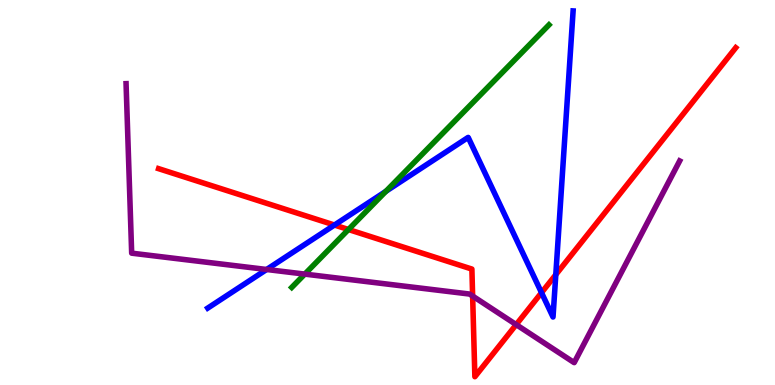[{'lines': ['blue', 'red'], 'intersections': [{'x': 4.32, 'y': 4.16}, {'x': 6.99, 'y': 2.4}, {'x': 7.17, 'y': 2.87}]}, {'lines': ['green', 'red'], 'intersections': [{'x': 4.5, 'y': 4.04}]}, {'lines': ['purple', 'red'], 'intersections': [{'x': 6.1, 'y': 2.31}, {'x': 6.66, 'y': 1.57}]}, {'lines': ['blue', 'green'], 'intersections': [{'x': 4.98, 'y': 5.03}]}, {'lines': ['blue', 'purple'], 'intersections': [{'x': 3.44, 'y': 3.0}]}, {'lines': ['green', 'purple'], 'intersections': [{'x': 3.93, 'y': 2.88}]}]